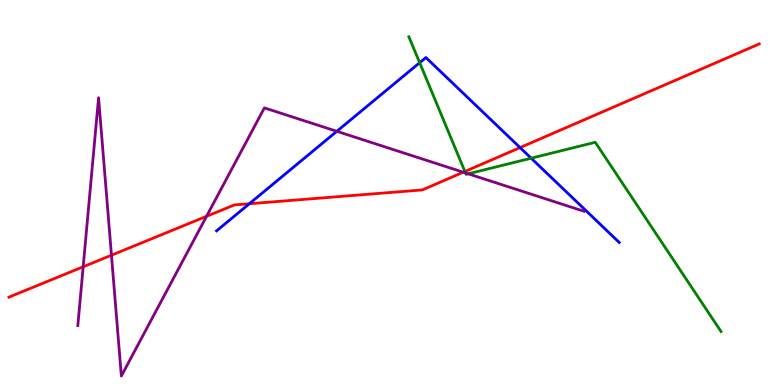[{'lines': ['blue', 'red'], 'intersections': [{'x': 3.22, 'y': 4.71}, {'x': 6.71, 'y': 6.17}]}, {'lines': ['green', 'red'], 'intersections': [{'x': 6.0, 'y': 5.55}]}, {'lines': ['purple', 'red'], 'intersections': [{'x': 1.07, 'y': 3.07}, {'x': 1.44, 'y': 3.37}, {'x': 2.67, 'y': 4.38}, {'x': 5.98, 'y': 5.53}]}, {'lines': ['blue', 'green'], 'intersections': [{'x': 5.42, 'y': 8.37}, {'x': 6.85, 'y': 5.89}]}, {'lines': ['blue', 'purple'], 'intersections': [{'x': 4.35, 'y': 6.59}]}, {'lines': ['green', 'purple'], 'intersections': [{'x': 6.01, 'y': 5.51}, {'x': 6.04, 'y': 5.49}]}]